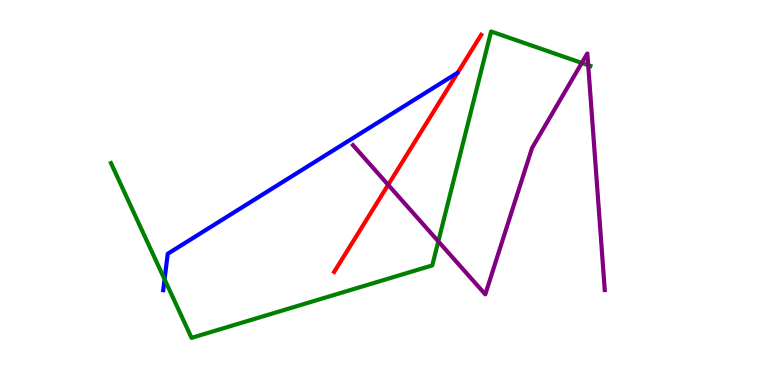[{'lines': ['blue', 'red'], 'intersections': []}, {'lines': ['green', 'red'], 'intersections': []}, {'lines': ['purple', 'red'], 'intersections': [{'x': 5.01, 'y': 5.2}]}, {'lines': ['blue', 'green'], 'intersections': [{'x': 2.12, 'y': 2.74}]}, {'lines': ['blue', 'purple'], 'intersections': []}, {'lines': ['green', 'purple'], 'intersections': [{'x': 5.66, 'y': 3.73}, {'x': 7.51, 'y': 8.37}, {'x': 7.59, 'y': 8.31}]}]